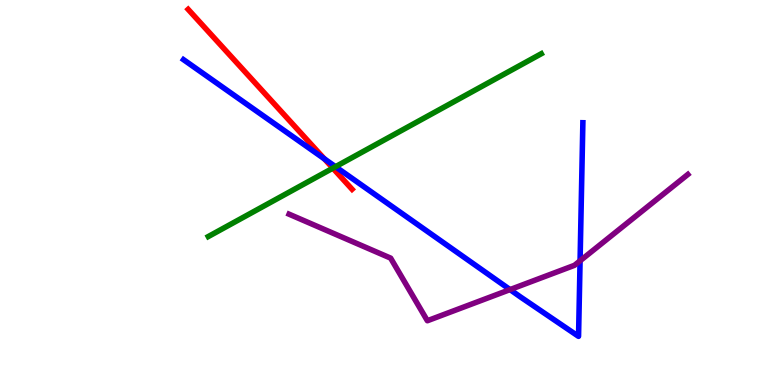[{'lines': ['blue', 'red'], 'intersections': [{'x': 4.18, 'y': 5.87}]}, {'lines': ['green', 'red'], 'intersections': [{'x': 4.29, 'y': 5.63}]}, {'lines': ['purple', 'red'], 'intersections': []}, {'lines': ['blue', 'green'], 'intersections': [{'x': 4.33, 'y': 5.67}]}, {'lines': ['blue', 'purple'], 'intersections': [{'x': 6.58, 'y': 2.48}, {'x': 7.48, 'y': 3.23}]}, {'lines': ['green', 'purple'], 'intersections': []}]